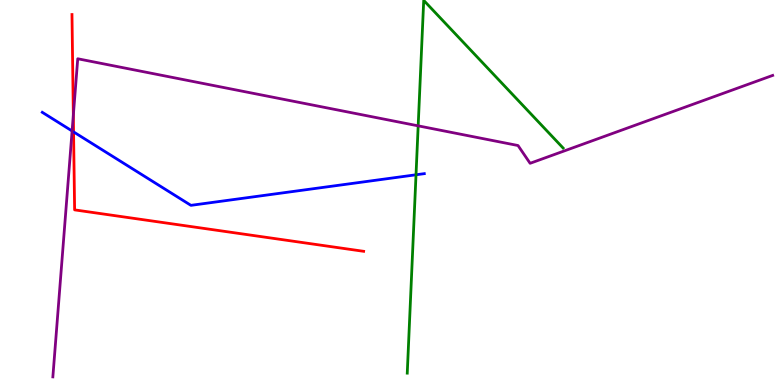[{'lines': ['blue', 'red'], 'intersections': [{'x': 0.949, 'y': 6.57}]}, {'lines': ['green', 'red'], 'intersections': []}, {'lines': ['purple', 'red'], 'intersections': [{'x': 0.946, 'y': 7.01}]}, {'lines': ['blue', 'green'], 'intersections': [{'x': 5.37, 'y': 5.46}]}, {'lines': ['blue', 'purple'], 'intersections': [{'x': 0.93, 'y': 6.6}]}, {'lines': ['green', 'purple'], 'intersections': [{'x': 5.4, 'y': 6.73}]}]